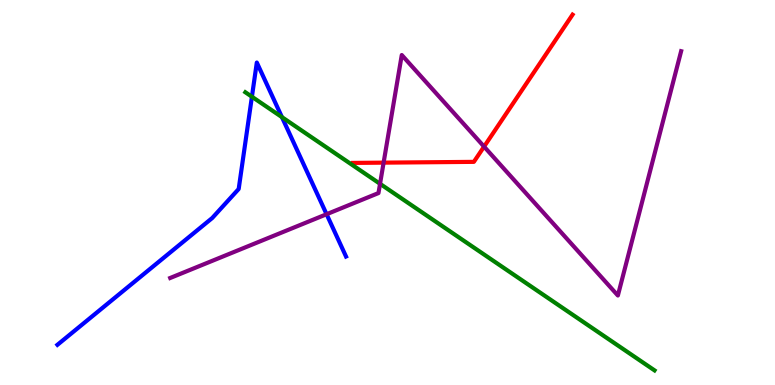[{'lines': ['blue', 'red'], 'intersections': []}, {'lines': ['green', 'red'], 'intersections': []}, {'lines': ['purple', 'red'], 'intersections': [{'x': 4.95, 'y': 5.78}, {'x': 6.25, 'y': 6.19}]}, {'lines': ['blue', 'green'], 'intersections': [{'x': 3.25, 'y': 7.49}, {'x': 3.64, 'y': 6.96}]}, {'lines': ['blue', 'purple'], 'intersections': [{'x': 4.21, 'y': 4.44}]}, {'lines': ['green', 'purple'], 'intersections': [{'x': 4.9, 'y': 5.23}]}]